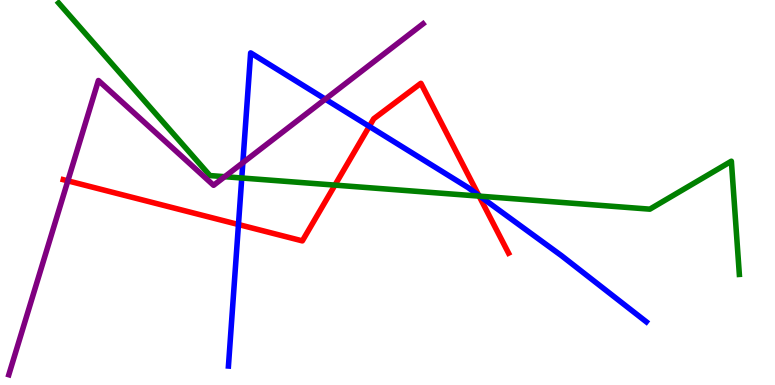[{'lines': ['blue', 'red'], 'intersections': [{'x': 3.08, 'y': 4.17}, {'x': 4.76, 'y': 6.72}, {'x': 6.18, 'y': 4.93}]}, {'lines': ['green', 'red'], 'intersections': [{'x': 4.32, 'y': 5.19}, {'x': 6.18, 'y': 4.91}]}, {'lines': ['purple', 'red'], 'intersections': [{'x': 0.875, 'y': 5.3}]}, {'lines': ['blue', 'green'], 'intersections': [{'x': 3.12, 'y': 5.38}, {'x': 6.19, 'y': 4.9}]}, {'lines': ['blue', 'purple'], 'intersections': [{'x': 3.13, 'y': 5.77}, {'x': 4.2, 'y': 7.42}]}, {'lines': ['green', 'purple'], 'intersections': [{'x': 2.9, 'y': 5.41}]}]